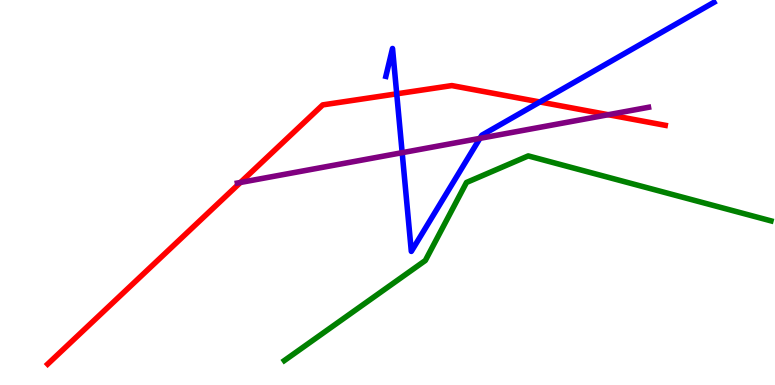[{'lines': ['blue', 'red'], 'intersections': [{'x': 5.12, 'y': 7.56}, {'x': 6.97, 'y': 7.35}]}, {'lines': ['green', 'red'], 'intersections': []}, {'lines': ['purple', 'red'], 'intersections': [{'x': 3.1, 'y': 5.26}, {'x': 7.85, 'y': 7.02}]}, {'lines': ['blue', 'green'], 'intersections': []}, {'lines': ['blue', 'purple'], 'intersections': [{'x': 5.19, 'y': 6.03}, {'x': 6.19, 'y': 6.41}]}, {'lines': ['green', 'purple'], 'intersections': []}]